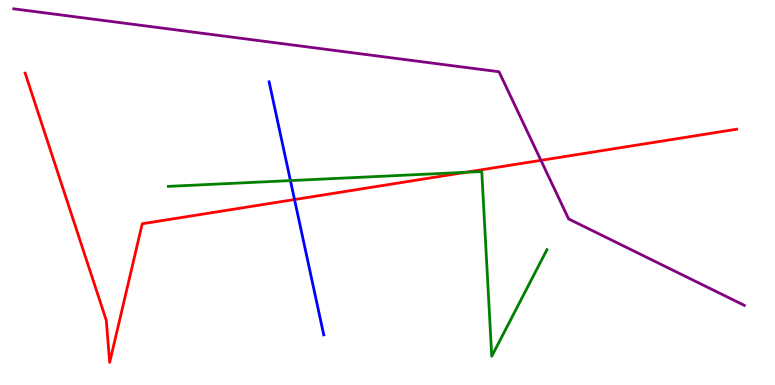[{'lines': ['blue', 'red'], 'intersections': [{'x': 3.8, 'y': 4.82}]}, {'lines': ['green', 'red'], 'intersections': [{'x': 6.01, 'y': 5.53}]}, {'lines': ['purple', 'red'], 'intersections': [{'x': 6.98, 'y': 5.84}]}, {'lines': ['blue', 'green'], 'intersections': [{'x': 3.75, 'y': 5.31}]}, {'lines': ['blue', 'purple'], 'intersections': []}, {'lines': ['green', 'purple'], 'intersections': []}]